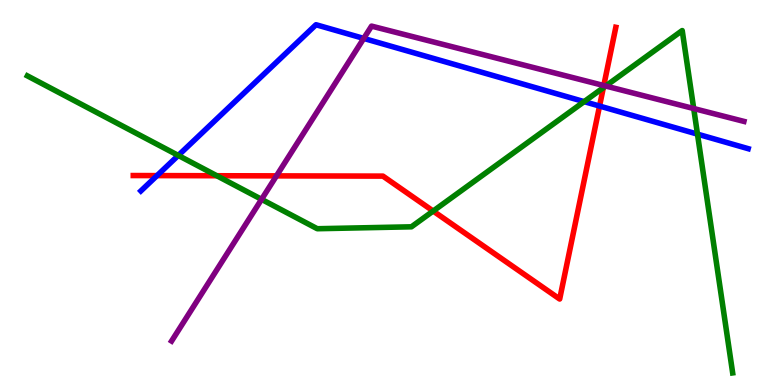[{'lines': ['blue', 'red'], 'intersections': [{'x': 2.03, 'y': 5.44}, {'x': 7.74, 'y': 7.25}]}, {'lines': ['green', 'red'], 'intersections': [{'x': 2.8, 'y': 5.44}, {'x': 5.59, 'y': 4.52}, {'x': 7.78, 'y': 7.72}]}, {'lines': ['purple', 'red'], 'intersections': [{'x': 3.57, 'y': 5.43}, {'x': 7.79, 'y': 7.78}]}, {'lines': ['blue', 'green'], 'intersections': [{'x': 2.3, 'y': 5.96}, {'x': 7.54, 'y': 7.36}, {'x': 9.0, 'y': 6.52}]}, {'lines': ['blue', 'purple'], 'intersections': [{'x': 4.69, 'y': 9.0}]}, {'lines': ['green', 'purple'], 'intersections': [{'x': 3.37, 'y': 4.82}, {'x': 7.82, 'y': 7.77}, {'x': 8.95, 'y': 7.18}]}]